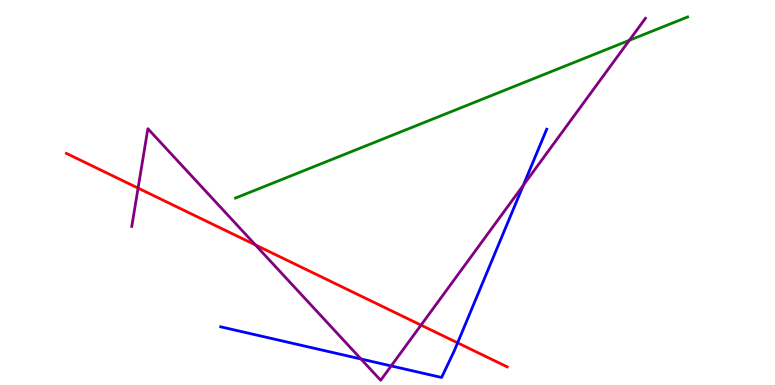[{'lines': ['blue', 'red'], 'intersections': [{'x': 5.9, 'y': 1.1}]}, {'lines': ['green', 'red'], 'intersections': []}, {'lines': ['purple', 'red'], 'intersections': [{'x': 1.78, 'y': 5.11}, {'x': 3.3, 'y': 3.64}, {'x': 5.43, 'y': 1.56}]}, {'lines': ['blue', 'green'], 'intersections': []}, {'lines': ['blue', 'purple'], 'intersections': [{'x': 4.66, 'y': 0.676}, {'x': 5.05, 'y': 0.496}, {'x': 6.75, 'y': 5.19}]}, {'lines': ['green', 'purple'], 'intersections': [{'x': 8.12, 'y': 8.95}]}]